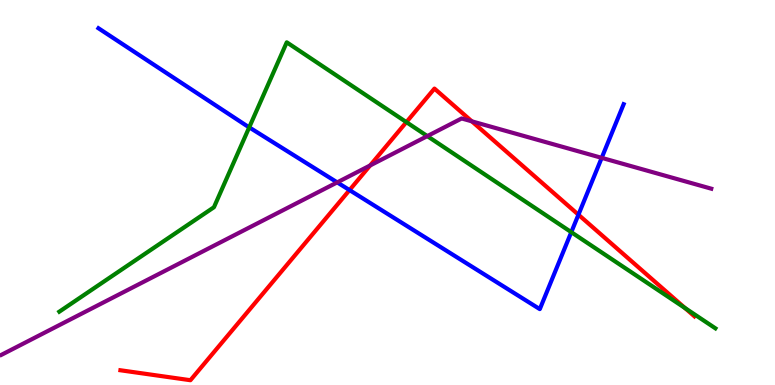[{'lines': ['blue', 'red'], 'intersections': [{'x': 4.51, 'y': 5.06}, {'x': 7.46, 'y': 4.42}]}, {'lines': ['green', 'red'], 'intersections': [{'x': 5.24, 'y': 6.83}, {'x': 8.84, 'y': 2.0}]}, {'lines': ['purple', 'red'], 'intersections': [{'x': 4.78, 'y': 5.7}, {'x': 6.09, 'y': 6.85}]}, {'lines': ['blue', 'green'], 'intersections': [{'x': 3.22, 'y': 6.69}, {'x': 7.37, 'y': 3.97}]}, {'lines': ['blue', 'purple'], 'intersections': [{'x': 4.35, 'y': 5.26}, {'x': 7.76, 'y': 5.9}]}, {'lines': ['green', 'purple'], 'intersections': [{'x': 5.51, 'y': 6.46}]}]